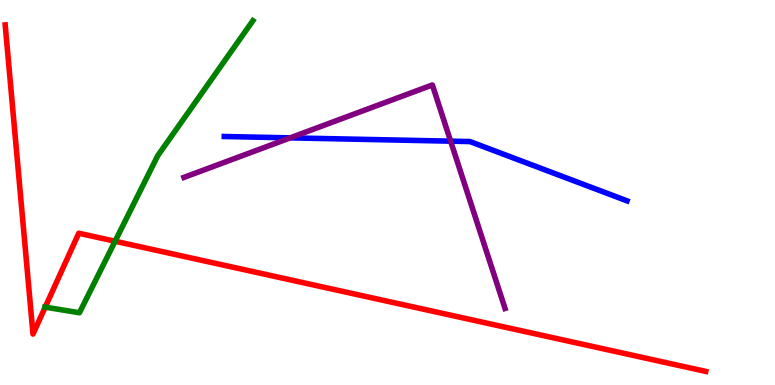[{'lines': ['blue', 'red'], 'intersections': []}, {'lines': ['green', 'red'], 'intersections': [{'x': 0.583, 'y': 2.02}, {'x': 1.49, 'y': 3.73}]}, {'lines': ['purple', 'red'], 'intersections': []}, {'lines': ['blue', 'green'], 'intersections': []}, {'lines': ['blue', 'purple'], 'intersections': [{'x': 3.74, 'y': 6.42}, {'x': 5.81, 'y': 6.33}]}, {'lines': ['green', 'purple'], 'intersections': []}]